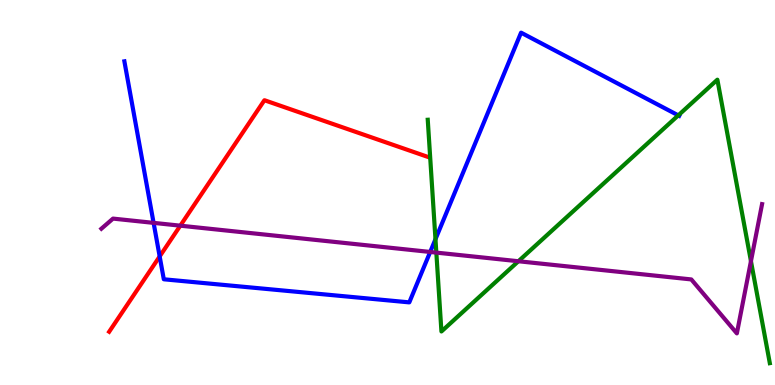[{'lines': ['blue', 'red'], 'intersections': [{'x': 2.06, 'y': 3.34}]}, {'lines': ['green', 'red'], 'intersections': []}, {'lines': ['purple', 'red'], 'intersections': [{'x': 2.33, 'y': 4.14}]}, {'lines': ['blue', 'green'], 'intersections': [{'x': 5.62, 'y': 3.79}, {'x': 8.75, 'y': 7.0}]}, {'lines': ['blue', 'purple'], 'intersections': [{'x': 1.98, 'y': 4.21}, {'x': 5.55, 'y': 3.46}]}, {'lines': ['green', 'purple'], 'intersections': [{'x': 5.63, 'y': 3.44}, {'x': 6.69, 'y': 3.21}, {'x': 9.69, 'y': 3.22}]}]